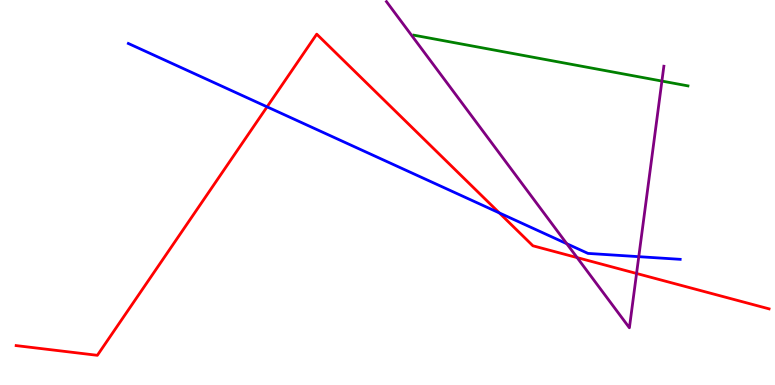[{'lines': ['blue', 'red'], 'intersections': [{'x': 3.45, 'y': 7.22}, {'x': 6.44, 'y': 4.47}]}, {'lines': ['green', 'red'], 'intersections': []}, {'lines': ['purple', 'red'], 'intersections': [{'x': 7.45, 'y': 3.31}, {'x': 8.21, 'y': 2.9}]}, {'lines': ['blue', 'green'], 'intersections': []}, {'lines': ['blue', 'purple'], 'intersections': [{'x': 7.31, 'y': 3.67}, {'x': 8.24, 'y': 3.33}]}, {'lines': ['green', 'purple'], 'intersections': [{'x': 8.54, 'y': 7.89}]}]